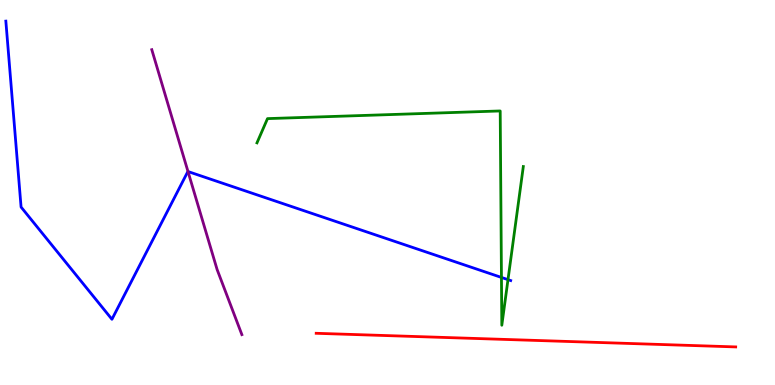[{'lines': ['blue', 'red'], 'intersections': []}, {'lines': ['green', 'red'], 'intersections': []}, {'lines': ['purple', 'red'], 'intersections': []}, {'lines': ['blue', 'green'], 'intersections': [{'x': 6.47, 'y': 2.79}, {'x': 6.55, 'y': 2.74}]}, {'lines': ['blue', 'purple'], 'intersections': [{'x': 2.43, 'y': 5.54}]}, {'lines': ['green', 'purple'], 'intersections': []}]